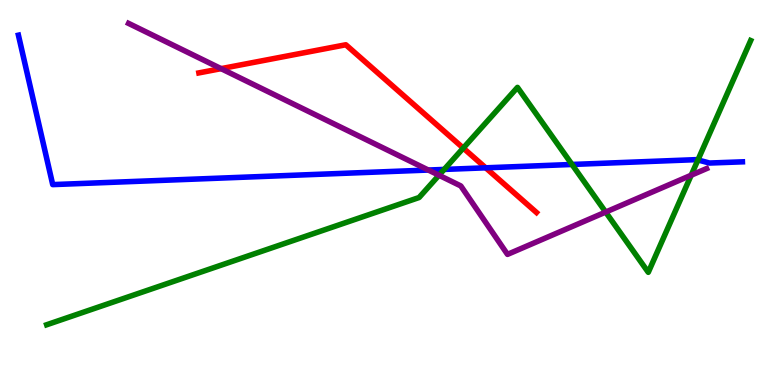[{'lines': ['blue', 'red'], 'intersections': [{'x': 6.27, 'y': 5.64}]}, {'lines': ['green', 'red'], 'intersections': [{'x': 5.98, 'y': 6.15}]}, {'lines': ['purple', 'red'], 'intersections': [{'x': 2.85, 'y': 8.22}]}, {'lines': ['blue', 'green'], 'intersections': [{'x': 5.73, 'y': 5.6}, {'x': 7.38, 'y': 5.73}, {'x': 9.01, 'y': 5.85}]}, {'lines': ['blue', 'purple'], 'intersections': [{'x': 5.53, 'y': 5.58}]}, {'lines': ['green', 'purple'], 'intersections': [{'x': 5.66, 'y': 5.45}, {'x': 7.82, 'y': 4.49}, {'x': 8.92, 'y': 5.45}]}]